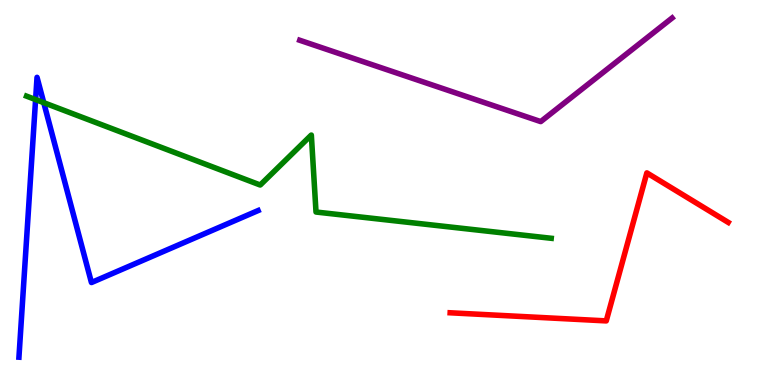[{'lines': ['blue', 'red'], 'intersections': []}, {'lines': ['green', 'red'], 'intersections': []}, {'lines': ['purple', 'red'], 'intersections': []}, {'lines': ['blue', 'green'], 'intersections': [{'x': 0.459, 'y': 7.41}, {'x': 0.565, 'y': 7.33}]}, {'lines': ['blue', 'purple'], 'intersections': []}, {'lines': ['green', 'purple'], 'intersections': []}]